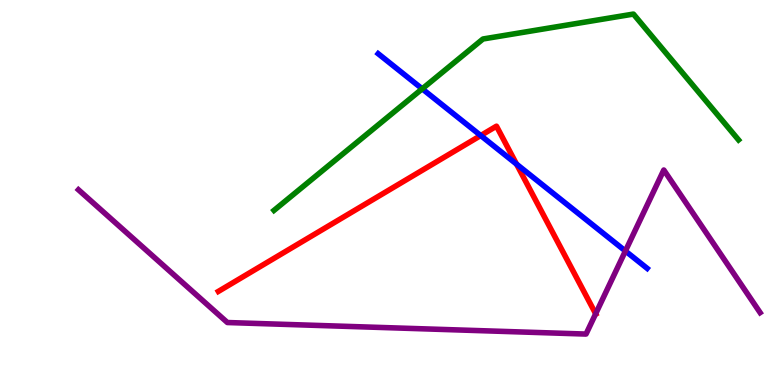[{'lines': ['blue', 'red'], 'intersections': [{'x': 6.2, 'y': 6.48}, {'x': 6.67, 'y': 5.74}]}, {'lines': ['green', 'red'], 'intersections': []}, {'lines': ['purple', 'red'], 'intersections': [{'x': 7.69, 'y': 1.85}]}, {'lines': ['blue', 'green'], 'intersections': [{'x': 5.45, 'y': 7.69}]}, {'lines': ['blue', 'purple'], 'intersections': [{'x': 8.07, 'y': 3.48}]}, {'lines': ['green', 'purple'], 'intersections': []}]